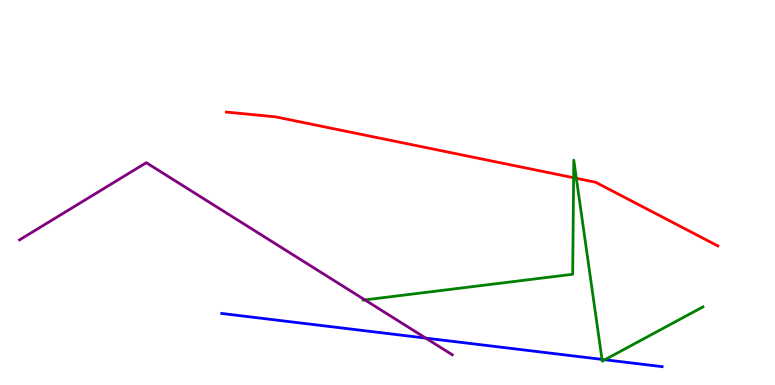[{'lines': ['blue', 'red'], 'intersections': []}, {'lines': ['green', 'red'], 'intersections': [{'x': 7.4, 'y': 5.38}, {'x': 7.44, 'y': 5.37}]}, {'lines': ['purple', 'red'], 'intersections': []}, {'lines': ['blue', 'green'], 'intersections': [{'x': 7.77, 'y': 0.665}, {'x': 7.8, 'y': 0.656}]}, {'lines': ['blue', 'purple'], 'intersections': [{'x': 5.49, 'y': 1.22}]}, {'lines': ['green', 'purple'], 'intersections': [{'x': 4.71, 'y': 2.21}]}]